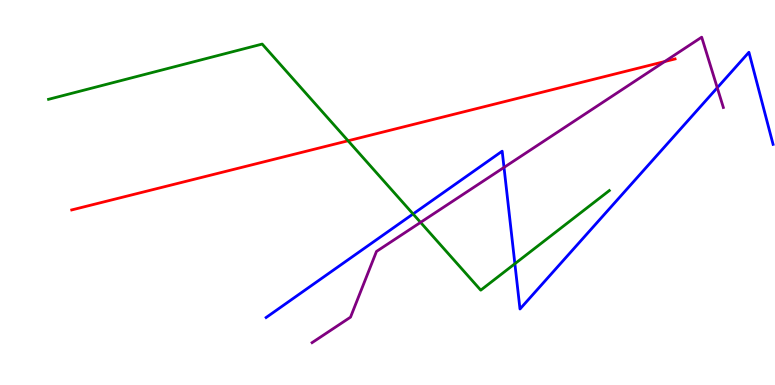[{'lines': ['blue', 'red'], 'intersections': []}, {'lines': ['green', 'red'], 'intersections': [{'x': 4.49, 'y': 6.34}]}, {'lines': ['purple', 'red'], 'intersections': [{'x': 8.58, 'y': 8.4}]}, {'lines': ['blue', 'green'], 'intersections': [{'x': 5.33, 'y': 4.44}, {'x': 6.64, 'y': 3.15}]}, {'lines': ['blue', 'purple'], 'intersections': [{'x': 6.5, 'y': 5.65}, {'x': 9.26, 'y': 7.72}]}, {'lines': ['green', 'purple'], 'intersections': [{'x': 5.43, 'y': 4.22}]}]